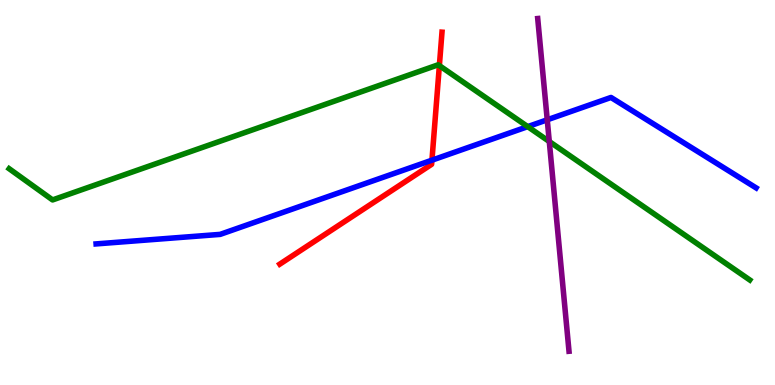[{'lines': ['blue', 'red'], 'intersections': [{'x': 5.57, 'y': 5.84}]}, {'lines': ['green', 'red'], 'intersections': [{'x': 5.67, 'y': 8.3}]}, {'lines': ['purple', 'red'], 'intersections': []}, {'lines': ['blue', 'green'], 'intersections': [{'x': 6.81, 'y': 6.71}]}, {'lines': ['blue', 'purple'], 'intersections': [{'x': 7.06, 'y': 6.89}]}, {'lines': ['green', 'purple'], 'intersections': [{'x': 7.09, 'y': 6.32}]}]